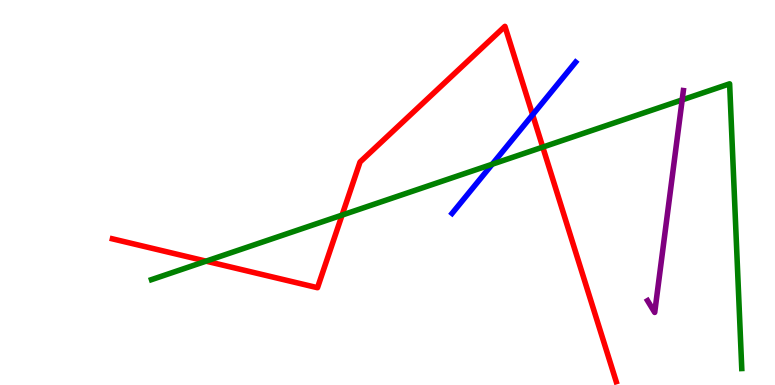[{'lines': ['blue', 'red'], 'intersections': [{'x': 6.87, 'y': 7.02}]}, {'lines': ['green', 'red'], 'intersections': [{'x': 2.66, 'y': 3.22}, {'x': 4.41, 'y': 4.41}, {'x': 7.0, 'y': 6.18}]}, {'lines': ['purple', 'red'], 'intersections': []}, {'lines': ['blue', 'green'], 'intersections': [{'x': 6.35, 'y': 5.73}]}, {'lines': ['blue', 'purple'], 'intersections': []}, {'lines': ['green', 'purple'], 'intersections': [{'x': 8.8, 'y': 7.41}]}]